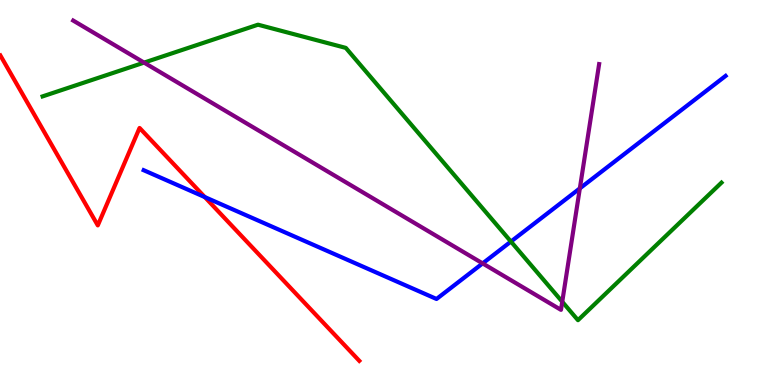[{'lines': ['blue', 'red'], 'intersections': [{'x': 2.64, 'y': 4.88}]}, {'lines': ['green', 'red'], 'intersections': []}, {'lines': ['purple', 'red'], 'intersections': []}, {'lines': ['blue', 'green'], 'intersections': [{'x': 6.59, 'y': 3.73}]}, {'lines': ['blue', 'purple'], 'intersections': [{'x': 6.23, 'y': 3.16}, {'x': 7.48, 'y': 5.11}]}, {'lines': ['green', 'purple'], 'intersections': [{'x': 1.86, 'y': 8.37}, {'x': 7.25, 'y': 2.16}]}]